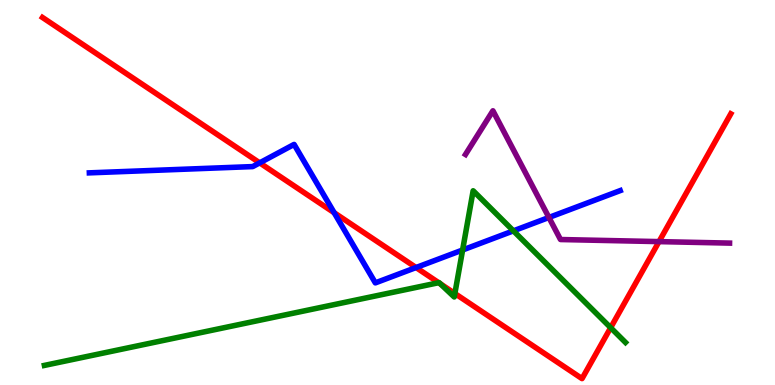[{'lines': ['blue', 'red'], 'intersections': [{'x': 3.35, 'y': 5.77}, {'x': 4.31, 'y': 4.47}, {'x': 5.37, 'y': 3.05}]}, {'lines': ['green', 'red'], 'intersections': [{'x': 5.66, 'y': 2.66}, {'x': 5.68, 'y': 2.63}, {'x': 5.87, 'y': 2.38}, {'x': 7.88, 'y': 1.49}]}, {'lines': ['purple', 'red'], 'intersections': [{'x': 8.5, 'y': 3.72}]}, {'lines': ['blue', 'green'], 'intersections': [{'x': 5.97, 'y': 3.51}, {'x': 6.62, 'y': 4.0}]}, {'lines': ['blue', 'purple'], 'intersections': [{'x': 7.08, 'y': 4.35}]}, {'lines': ['green', 'purple'], 'intersections': []}]